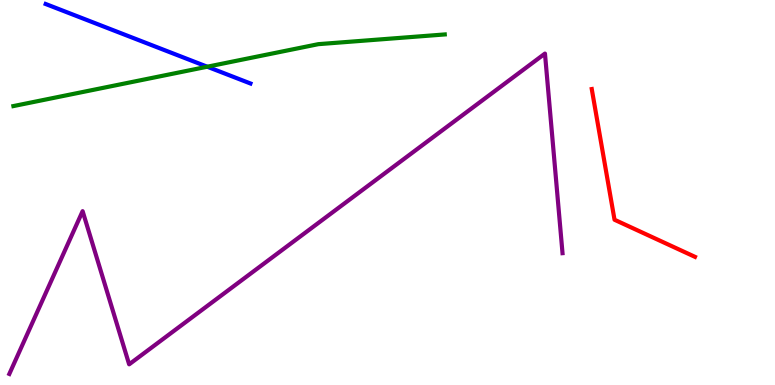[{'lines': ['blue', 'red'], 'intersections': []}, {'lines': ['green', 'red'], 'intersections': []}, {'lines': ['purple', 'red'], 'intersections': []}, {'lines': ['blue', 'green'], 'intersections': [{'x': 2.67, 'y': 8.27}]}, {'lines': ['blue', 'purple'], 'intersections': []}, {'lines': ['green', 'purple'], 'intersections': []}]